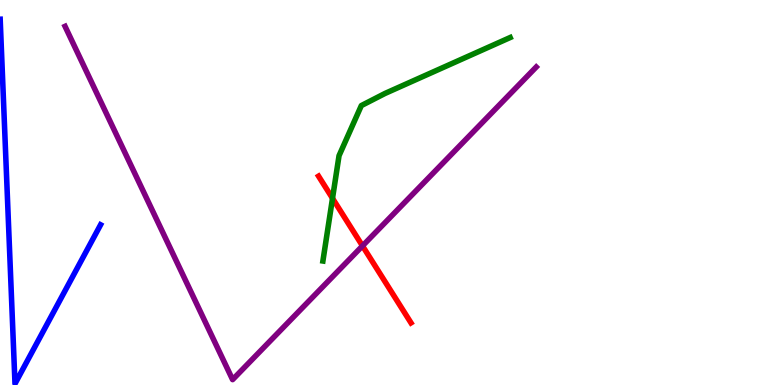[{'lines': ['blue', 'red'], 'intersections': []}, {'lines': ['green', 'red'], 'intersections': [{'x': 4.29, 'y': 4.85}]}, {'lines': ['purple', 'red'], 'intersections': [{'x': 4.68, 'y': 3.61}]}, {'lines': ['blue', 'green'], 'intersections': []}, {'lines': ['blue', 'purple'], 'intersections': []}, {'lines': ['green', 'purple'], 'intersections': []}]